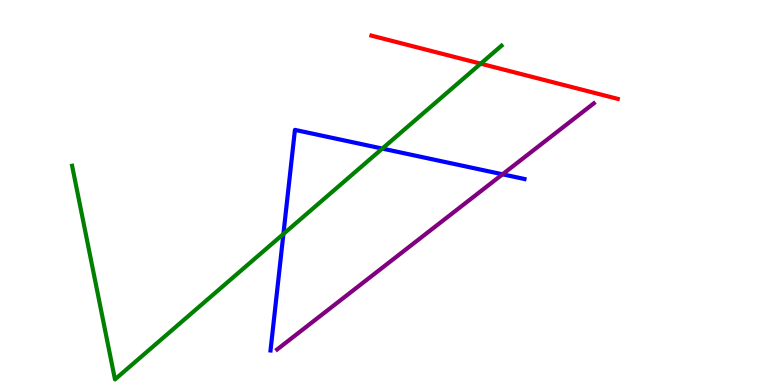[{'lines': ['blue', 'red'], 'intersections': []}, {'lines': ['green', 'red'], 'intersections': [{'x': 6.2, 'y': 8.35}]}, {'lines': ['purple', 'red'], 'intersections': []}, {'lines': ['blue', 'green'], 'intersections': [{'x': 3.66, 'y': 3.92}, {'x': 4.93, 'y': 6.14}]}, {'lines': ['blue', 'purple'], 'intersections': [{'x': 6.48, 'y': 5.47}]}, {'lines': ['green', 'purple'], 'intersections': []}]